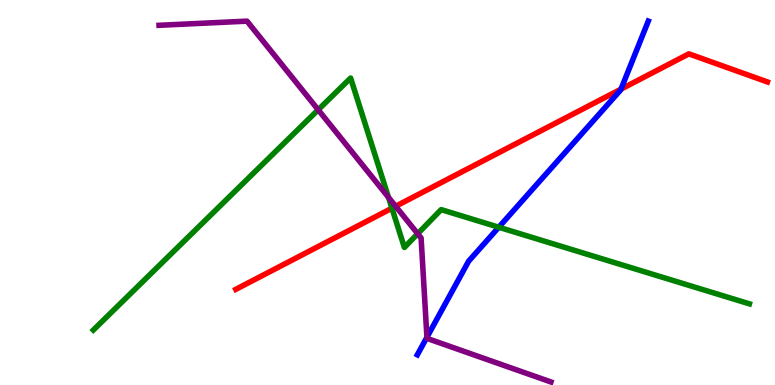[{'lines': ['blue', 'red'], 'intersections': [{'x': 8.01, 'y': 7.69}]}, {'lines': ['green', 'red'], 'intersections': [{'x': 5.06, 'y': 4.59}]}, {'lines': ['purple', 'red'], 'intersections': [{'x': 5.11, 'y': 4.64}]}, {'lines': ['blue', 'green'], 'intersections': [{'x': 6.44, 'y': 4.1}]}, {'lines': ['blue', 'purple'], 'intersections': [{'x': 5.51, 'y': 1.24}]}, {'lines': ['green', 'purple'], 'intersections': [{'x': 4.11, 'y': 7.15}, {'x': 5.01, 'y': 4.87}, {'x': 5.39, 'y': 3.93}]}]